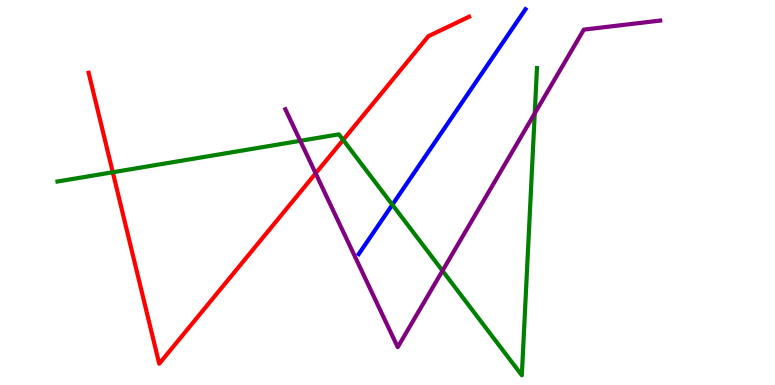[{'lines': ['blue', 'red'], 'intersections': []}, {'lines': ['green', 'red'], 'intersections': [{'x': 1.46, 'y': 5.53}, {'x': 4.43, 'y': 6.37}]}, {'lines': ['purple', 'red'], 'intersections': [{'x': 4.07, 'y': 5.5}]}, {'lines': ['blue', 'green'], 'intersections': [{'x': 5.06, 'y': 4.68}]}, {'lines': ['blue', 'purple'], 'intersections': []}, {'lines': ['green', 'purple'], 'intersections': [{'x': 3.87, 'y': 6.34}, {'x': 5.71, 'y': 2.97}, {'x': 6.9, 'y': 7.05}]}]